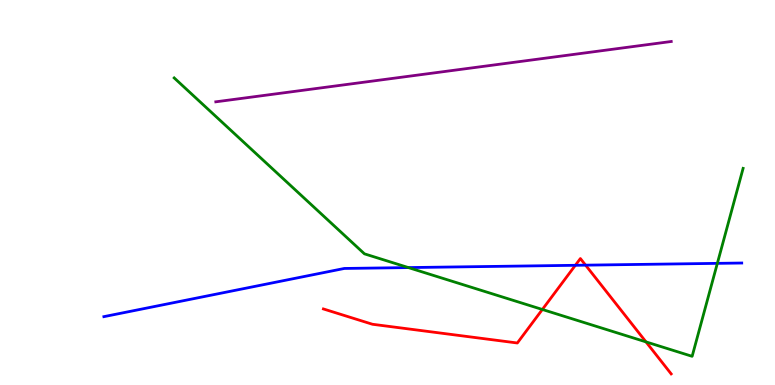[{'lines': ['blue', 'red'], 'intersections': [{'x': 7.42, 'y': 3.11}, {'x': 7.56, 'y': 3.11}]}, {'lines': ['green', 'red'], 'intersections': [{'x': 7.0, 'y': 1.96}, {'x': 8.34, 'y': 1.12}]}, {'lines': ['purple', 'red'], 'intersections': []}, {'lines': ['blue', 'green'], 'intersections': [{'x': 5.27, 'y': 3.05}, {'x': 9.26, 'y': 3.16}]}, {'lines': ['blue', 'purple'], 'intersections': []}, {'lines': ['green', 'purple'], 'intersections': []}]